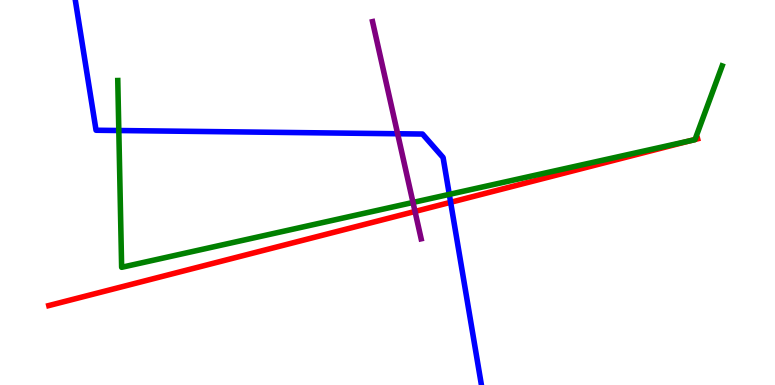[{'lines': ['blue', 'red'], 'intersections': [{'x': 5.81, 'y': 4.75}]}, {'lines': ['green', 'red'], 'intersections': [{'x': 8.9, 'y': 6.34}, {'x': 8.97, 'y': 6.38}]}, {'lines': ['purple', 'red'], 'intersections': [{'x': 5.36, 'y': 4.51}]}, {'lines': ['blue', 'green'], 'intersections': [{'x': 1.53, 'y': 6.61}, {'x': 5.8, 'y': 4.95}]}, {'lines': ['blue', 'purple'], 'intersections': [{'x': 5.13, 'y': 6.53}]}, {'lines': ['green', 'purple'], 'intersections': [{'x': 5.33, 'y': 4.74}]}]